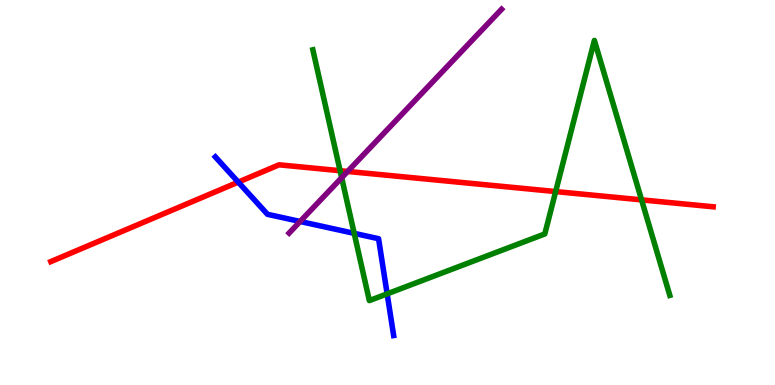[{'lines': ['blue', 'red'], 'intersections': [{'x': 3.07, 'y': 5.27}]}, {'lines': ['green', 'red'], 'intersections': [{'x': 4.39, 'y': 5.57}, {'x': 7.17, 'y': 5.02}, {'x': 8.28, 'y': 4.81}]}, {'lines': ['purple', 'red'], 'intersections': [{'x': 4.49, 'y': 5.55}]}, {'lines': ['blue', 'green'], 'intersections': [{'x': 4.57, 'y': 3.94}, {'x': 5.0, 'y': 2.37}]}, {'lines': ['blue', 'purple'], 'intersections': [{'x': 3.87, 'y': 4.25}]}, {'lines': ['green', 'purple'], 'intersections': [{'x': 4.41, 'y': 5.38}]}]